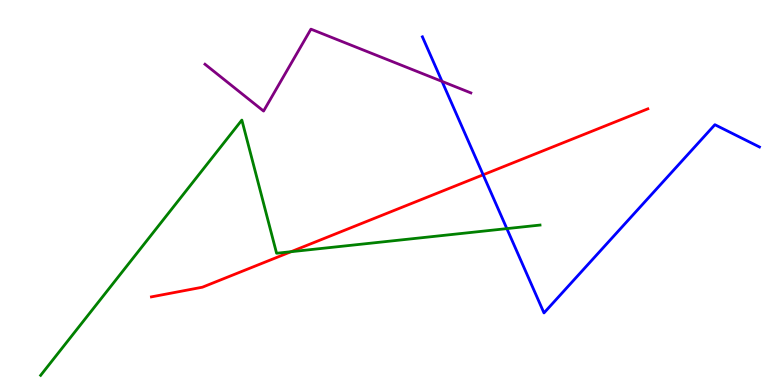[{'lines': ['blue', 'red'], 'intersections': [{'x': 6.23, 'y': 5.46}]}, {'lines': ['green', 'red'], 'intersections': [{'x': 3.76, 'y': 3.46}]}, {'lines': ['purple', 'red'], 'intersections': []}, {'lines': ['blue', 'green'], 'intersections': [{'x': 6.54, 'y': 4.06}]}, {'lines': ['blue', 'purple'], 'intersections': [{'x': 5.7, 'y': 7.89}]}, {'lines': ['green', 'purple'], 'intersections': []}]